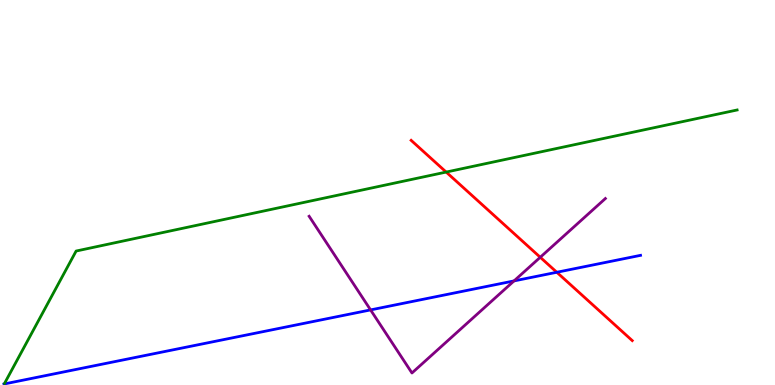[{'lines': ['blue', 'red'], 'intersections': [{'x': 7.18, 'y': 2.93}]}, {'lines': ['green', 'red'], 'intersections': [{'x': 5.76, 'y': 5.53}]}, {'lines': ['purple', 'red'], 'intersections': [{'x': 6.97, 'y': 3.32}]}, {'lines': ['blue', 'green'], 'intersections': []}, {'lines': ['blue', 'purple'], 'intersections': [{'x': 4.78, 'y': 1.95}, {'x': 6.63, 'y': 2.7}]}, {'lines': ['green', 'purple'], 'intersections': []}]